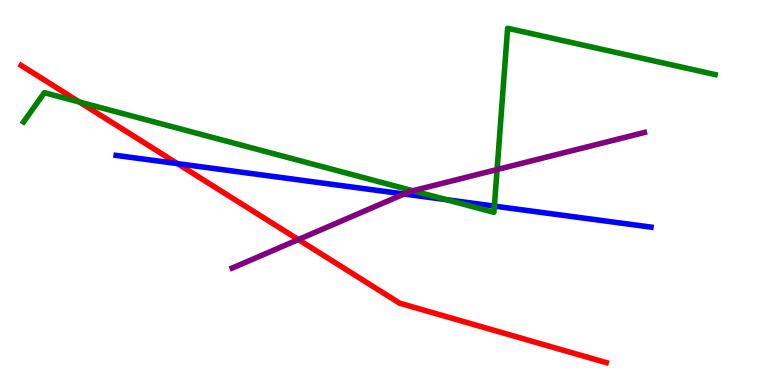[{'lines': ['blue', 'red'], 'intersections': [{'x': 2.29, 'y': 5.75}]}, {'lines': ['green', 'red'], 'intersections': [{'x': 1.02, 'y': 7.35}]}, {'lines': ['purple', 'red'], 'intersections': [{'x': 3.85, 'y': 3.78}]}, {'lines': ['blue', 'green'], 'intersections': [{'x': 5.76, 'y': 4.81}, {'x': 6.38, 'y': 4.65}]}, {'lines': ['blue', 'purple'], 'intersections': [{'x': 5.21, 'y': 4.96}]}, {'lines': ['green', 'purple'], 'intersections': [{'x': 5.33, 'y': 5.05}, {'x': 6.41, 'y': 5.6}]}]